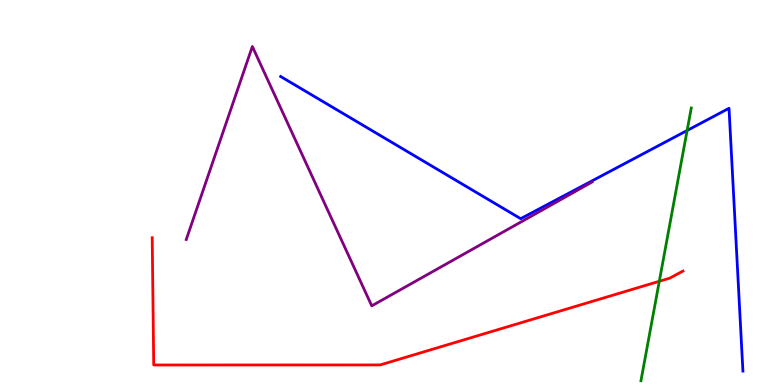[{'lines': ['blue', 'red'], 'intersections': []}, {'lines': ['green', 'red'], 'intersections': [{'x': 8.51, 'y': 2.69}]}, {'lines': ['purple', 'red'], 'intersections': []}, {'lines': ['blue', 'green'], 'intersections': [{'x': 8.87, 'y': 6.61}]}, {'lines': ['blue', 'purple'], 'intersections': []}, {'lines': ['green', 'purple'], 'intersections': []}]